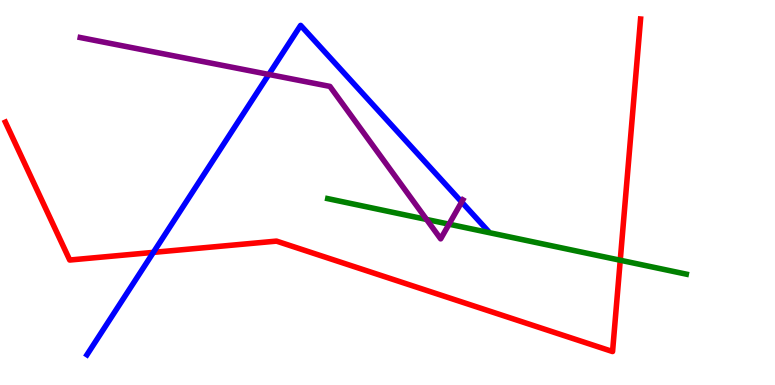[{'lines': ['blue', 'red'], 'intersections': [{'x': 1.98, 'y': 3.44}]}, {'lines': ['green', 'red'], 'intersections': [{'x': 8.0, 'y': 3.24}]}, {'lines': ['purple', 'red'], 'intersections': []}, {'lines': ['blue', 'green'], 'intersections': []}, {'lines': ['blue', 'purple'], 'intersections': [{'x': 3.47, 'y': 8.07}, {'x': 5.96, 'y': 4.75}]}, {'lines': ['green', 'purple'], 'intersections': [{'x': 5.5, 'y': 4.3}, {'x': 5.79, 'y': 4.18}]}]